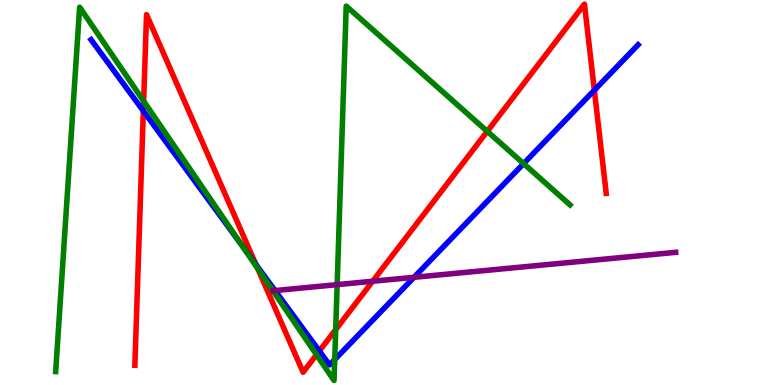[{'lines': ['blue', 'red'], 'intersections': [{'x': 1.85, 'y': 7.12}, {'x': 3.3, 'y': 3.13}, {'x': 4.12, 'y': 0.883}, {'x': 7.67, 'y': 7.66}]}, {'lines': ['green', 'red'], 'intersections': [{'x': 1.85, 'y': 7.37}, {'x': 3.32, 'y': 3.03}, {'x': 4.08, 'y': 0.786}, {'x': 4.33, 'y': 1.44}, {'x': 6.29, 'y': 6.59}]}, {'lines': ['purple', 'red'], 'intersections': [{'x': 4.81, 'y': 2.69}]}, {'lines': ['blue', 'green'], 'intersections': [{'x': 3.13, 'y': 3.6}, {'x': 4.32, 'y': 0.66}, {'x': 6.76, 'y': 5.75}]}, {'lines': ['blue', 'purple'], 'intersections': [{'x': 3.55, 'y': 2.45}, {'x': 5.34, 'y': 2.8}]}, {'lines': ['green', 'purple'], 'intersections': [{'x': 4.35, 'y': 2.61}]}]